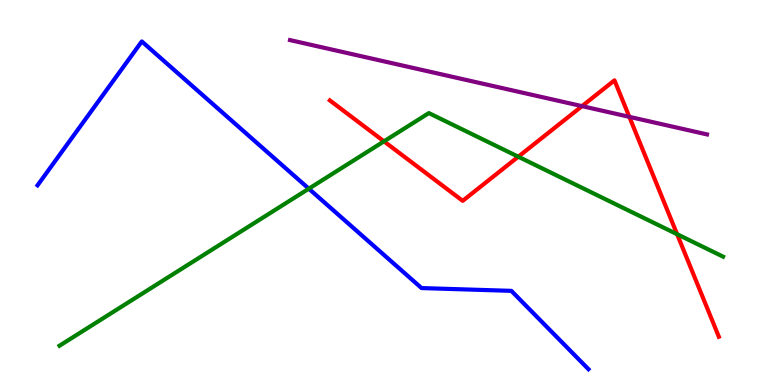[{'lines': ['blue', 'red'], 'intersections': []}, {'lines': ['green', 'red'], 'intersections': [{'x': 4.95, 'y': 6.33}, {'x': 6.69, 'y': 5.93}, {'x': 8.74, 'y': 3.92}]}, {'lines': ['purple', 'red'], 'intersections': [{'x': 7.51, 'y': 7.24}, {'x': 8.12, 'y': 6.97}]}, {'lines': ['blue', 'green'], 'intersections': [{'x': 3.98, 'y': 5.1}]}, {'lines': ['blue', 'purple'], 'intersections': []}, {'lines': ['green', 'purple'], 'intersections': []}]